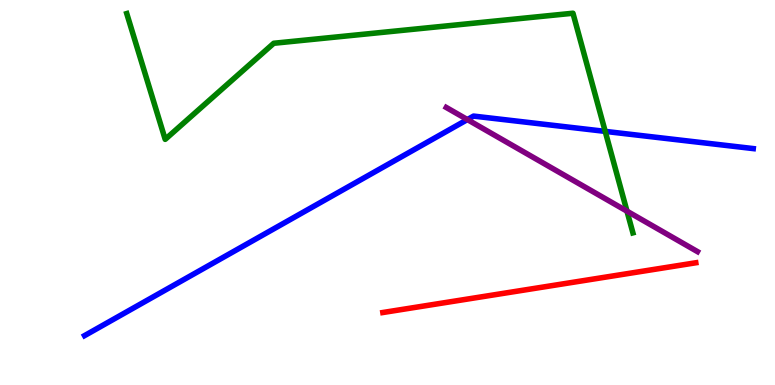[{'lines': ['blue', 'red'], 'intersections': []}, {'lines': ['green', 'red'], 'intersections': []}, {'lines': ['purple', 'red'], 'intersections': []}, {'lines': ['blue', 'green'], 'intersections': [{'x': 7.81, 'y': 6.59}]}, {'lines': ['blue', 'purple'], 'intersections': [{'x': 6.03, 'y': 6.89}]}, {'lines': ['green', 'purple'], 'intersections': [{'x': 8.09, 'y': 4.52}]}]